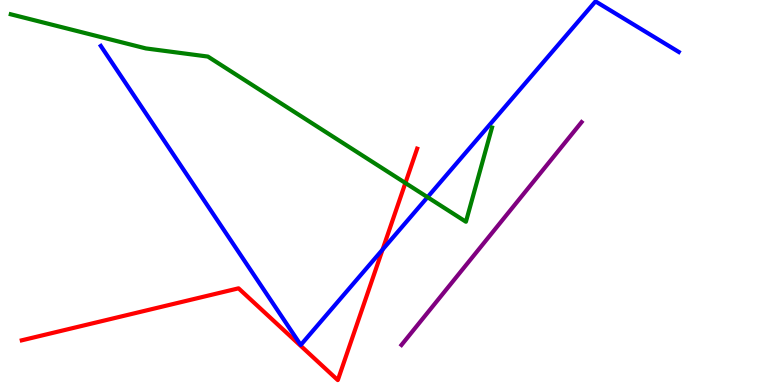[{'lines': ['blue', 'red'], 'intersections': [{'x': 4.94, 'y': 3.52}]}, {'lines': ['green', 'red'], 'intersections': [{'x': 5.23, 'y': 5.25}]}, {'lines': ['purple', 'red'], 'intersections': []}, {'lines': ['blue', 'green'], 'intersections': [{'x': 5.52, 'y': 4.88}]}, {'lines': ['blue', 'purple'], 'intersections': []}, {'lines': ['green', 'purple'], 'intersections': []}]